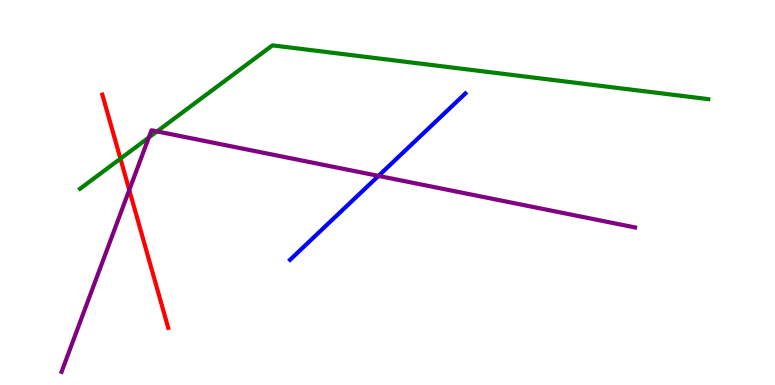[{'lines': ['blue', 'red'], 'intersections': []}, {'lines': ['green', 'red'], 'intersections': [{'x': 1.55, 'y': 5.88}]}, {'lines': ['purple', 'red'], 'intersections': [{'x': 1.67, 'y': 5.07}]}, {'lines': ['blue', 'green'], 'intersections': []}, {'lines': ['blue', 'purple'], 'intersections': [{'x': 4.88, 'y': 5.43}]}, {'lines': ['green', 'purple'], 'intersections': [{'x': 1.92, 'y': 6.43}, {'x': 2.03, 'y': 6.59}]}]